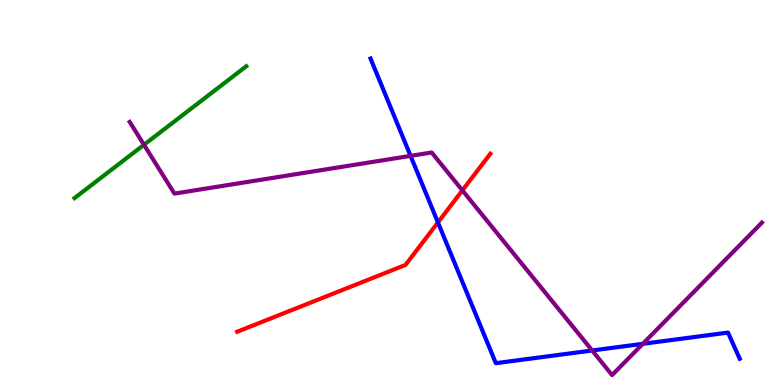[{'lines': ['blue', 'red'], 'intersections': [{'x': 5.65, 'y': 4.22}]}, {'lines': ['green', 'red'], 'intersections': []}, {'lines': ['purple', 'red'], 'intersections': [{'x': 5.97, 'y': 5.05}]}, {'lines': ['blue', 'green'], 'intersections': []}, {'lines': ['blue', 'purple'], 'intersections': [{'x': 5.3, 'y': 5.95}, {'x': 7.64, 'y': 0.896}, {'x': 8.29, 'y': 1.07}]}, {'lines': ['green', 'purple'], 'intersections': [{'x': 1.86, 'y': 6.24}]}]